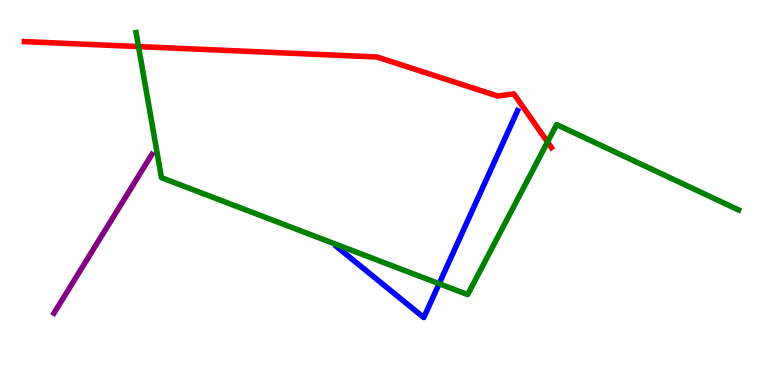[{'lines': ['blue', 'red'], 'intersections': []}, {'lines': ['green', 'red'], 'intersections': [{'x': 1.79, 'y': 8.79}, {'x': 7.06, 'y': 6.31}]}, {'lines': ['purple', 'red'], 'intersections': []}, {'lines': ['blue', 'green'], 'intersections': [{'x': 5.67, 'y': 2.63}]}, {'lines': ['blue', 'purple'], 'intersections': []}, {'lines': ['green', 'purple'], 'intersections': []}]